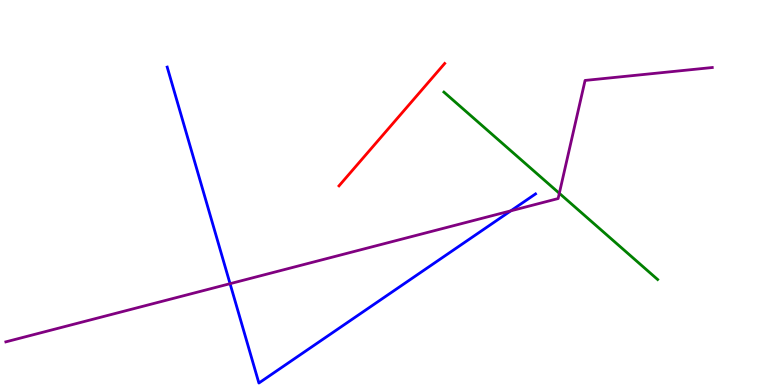[{'lines': ['blue', 'red'], 'intersections': []}, {'lines': ['green', 'red'], 'intersections': []}, {'lines': ['purple', 'red'], 'intersections': []}, {'lines': ['blue', 'green'], 'intersections': []}, {'lines': ['blue', 'purple'], 'intersections': [{'x': 2.97, 'y': 2.63}, {'x': 6.59, 'y': 4.52}]}, {'lines': ['green', 'purple'], 'intersections': [{'x': 7.22, 'y': 4.98}]}]